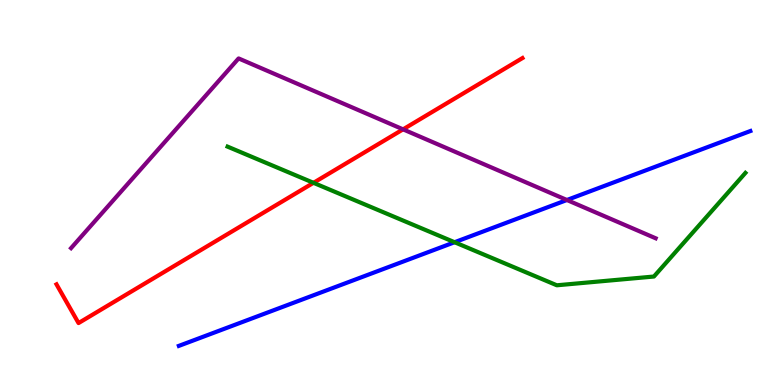[{'lines': ['blue', 'red'], 'intersections': []}, {'lines': ['green', 'red'], 'intersections': [{'x': 4.05, 'y': 5.25}]}, {'lines': ['purple', 'red'], 'intersections': [{'x': 5.2, 'y': 6.64}]}, {'lines': ['blue', 'green'], 'intersections': [{'x': 5.87, 'y': 3.71}]}, {'lines': ['blue', 'purple'], 'intersections': [{'x': 7.31, 'y': 4.81}]}, {'lines': ['green', 'purple'], 'intersections': []}]